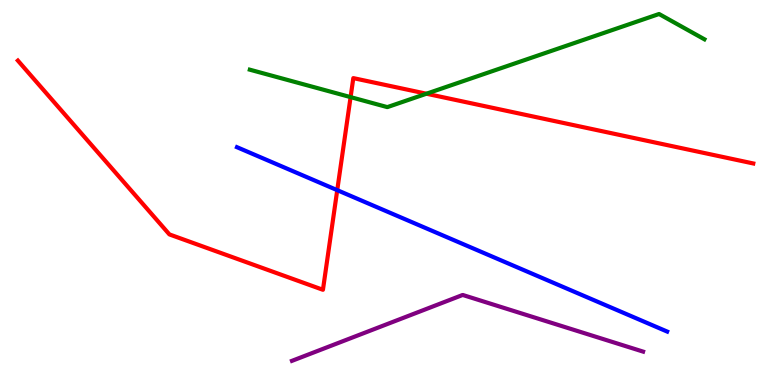[{'lines': ['blue', 'red'], 'intersections': [{'x': 4.35, 'y': 5.06}]}, {'lines': ['green', 'red'], 'intersections': [{'x': 4.52, 'y': 7.48}, {'x': 5.5, 'y': 7.57}]}, {'lines': ['purple', 'red'], 'intersections': []}, {'lines': ['blue', 'green'], 'intersections': []}, {'lines': ['blue', 'purple'], 'intersections': []}, {'lines': ['green', 'purple'], 'intersections': []}]